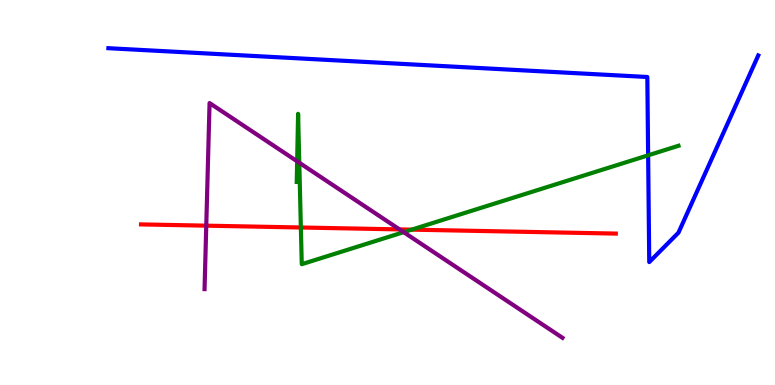[{'lines': ['blue', 'red'], 'intersections': []}, {'lines': ['green', 'red'], 'intersections': [{'x': 3.88, 'y': 4.09}, {'x': 5.31, 'y': 4.04}]}, {'lines': ['purple', 'red'], 'intersections': [{'x': 2.66, 'y': 4.14}, {'x': 5.16, 'y': 4.04}]}, {'lines': ['blue', 'green'], 'intersections': [{'x': 8.36, 'y': 5.97}]}, {'lines': ['blue', 'purple'], 'intersections': []}, {'lines': ['green', 'purple'], 'intersections': [{'x': 3.83, 'y': 5.81}, {'x': 3.86, 'y': 5.77}, {'x': 5.21, 'y': 3.97}]}]